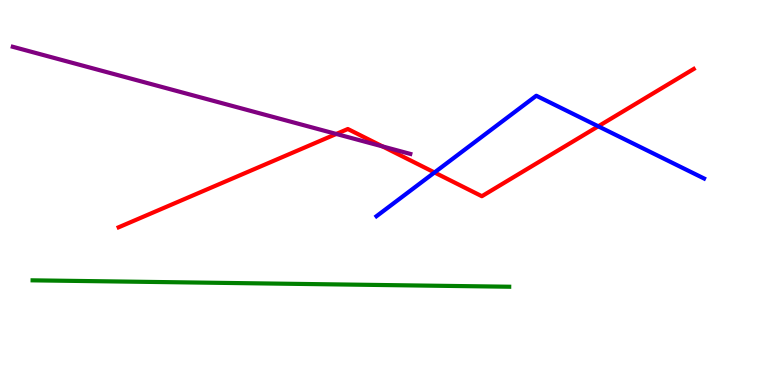[{'lines': ['blue', 'red'], 'intersections': [{'x': 5.61, 'y': 5.52}, {'x': 7.72, 'y': 6.72}]}, {'lines': ['green', 'red'], 'intersections': []}, {'lines': ['purple', 'red'], 'intersections': [{'x': 4.34, 'y': 6.52}, {'x': 4.94, 'y': 6.2}]}, {'lines': ['blue', 'green'], 'intersections': []}, {'lines': ['blue', 'purple'], 'intersections': []}, {'lines': ['green', 'purple'], 'intersections': []}]